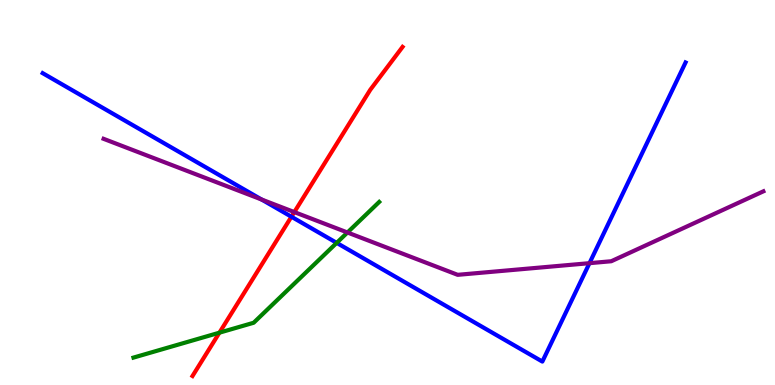[{'lines': ['blue', 'red'], 'intersections': [{'x': 3.76, 'y': 4.37}]}, {'lines': ['green', 'red'], 'intersections': [{'x': 2.83, 'y': 1.36}]}, {'lines': ['purple', 'red'], 'intersections': [{'x': 3.8, 'y': 4.49}]}, {'lines': ['blue', 'green'], 'intersections': [{'x': 4.34, 'y': 3.69}]}, {'lines': ['blue', 'purple'], 'intersections': [{'x': 3.38, 'y': 4.82}, {'x': 7.61, 'y': 3.16}]}, {'lines': ['green', 'purple'], 'intersections': [{'x': 4.48, 'y': 3.96}]}]